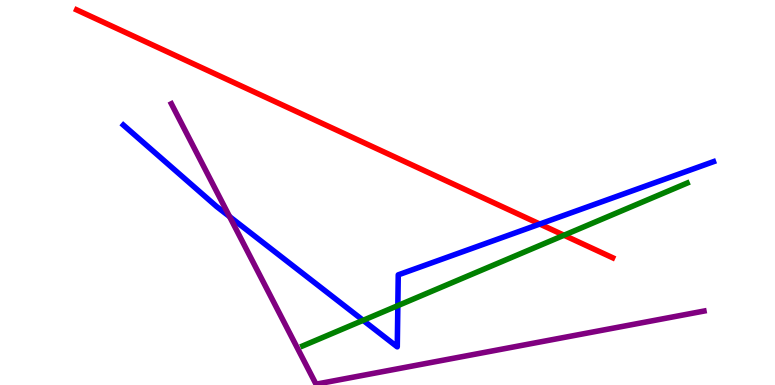[{'lines': ['blue', 'red'], 'intersections': [{'x': 6.96, 'y': 4.18}]}, {'lines': ['green', 'red'], 'intersections': [{'x': 7.28, 'y': 3.89}]}, {'lines': ['purple', 'red'], 'intersections': []}, {'lines': ['blue', 'green'], 'intersections': [{'x': 4.69, 'y': 1.68}, {'x': 5.13, 'y': 2.06}]}, {'lines': ['blue', 'purple'], 'intersections': [{'x': 2.96, 'y': 4.37}]}, {'lines': ['green', 'purple'], 'intersections': []}]